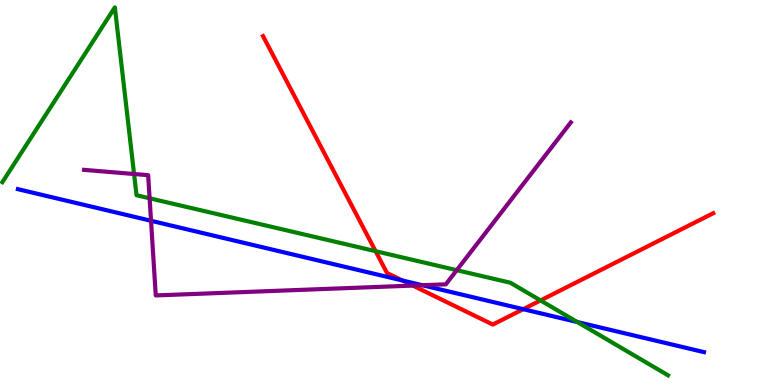[{'lines': ['blue', 'red'], 'intersections': [{'x': 5.19, 'y': 2.71}, {'x': 6.75, 'y': 1.97}]}, {'lines': ['green', 'red'], 'intersections': [{'x': 4.85, 'y': 3.48}, {'x': 6.97, 'y': 2.2}]}, {'lines': ['purple', 'red'], 'intersections': [{'x': 5.33, 'y': 2.58}]}, {'lines': ['blue', 'green'], 'intersections': [{'x': 7.45, 'y': 1.64}]}, {'lines': ['blue', 'purple'], 'intersections': [{'x': 1.95, 'y': 4.27}, {'x': 5.45, 'y': 2.59}]}, {'lines': ['green', 'purple'], 'intersections': [{'x': 1.73, 'y': 5.48}, {'x': 1.93, 'y': 4.85}, {'x': 5.89, 'y': 2.98}]}]